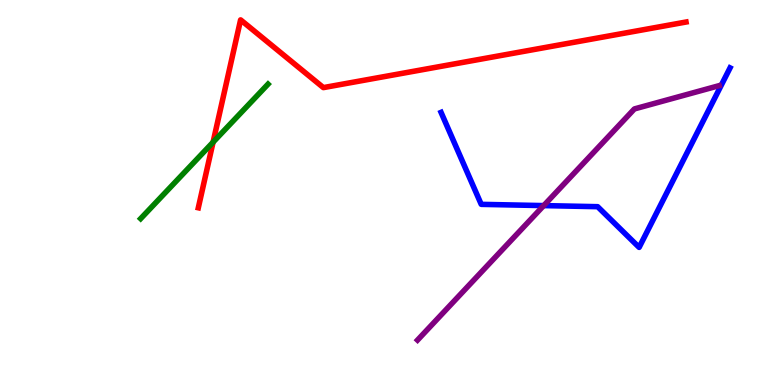[{'lines': ['blue', 'red'], 'intersections': []}, {'lines': ['green', 'red'], 'intersections': [{'x': 2.75, 'y': 6.31}]}, {'lines': ['purple', 'red'], 'intersections': []}, {'lines': ['blue', 'green'], 'intersections': []}, {'lines': ['blue', 'purple'], 'intersections': [{'x': 7.02, 'y': 4.66}]}, {'lines': ['green', 'purple'], 'intersections': []}]